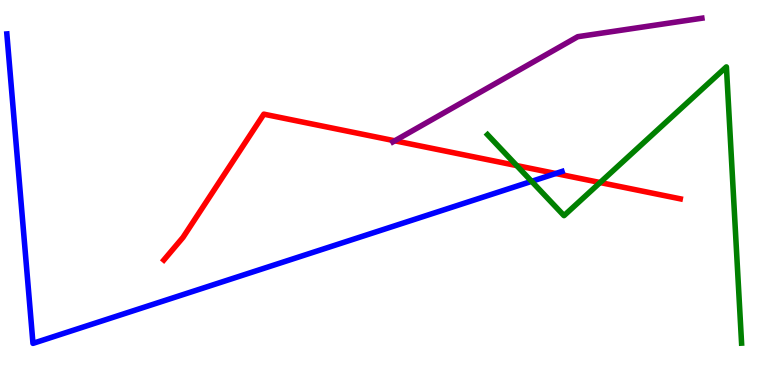[{'lines': ['blue', 'red'], 'intersections': [{'x': 7.17, 'y': 5.49}]}, {'lines': ['green', 'red'], 'intersections': [{'x': 6.67, 'y': 5.7}, {'x': 7.74, 'y': 5.26}]}, {'lines': ['purple', 'red'], 'intersections': [{'x': 5.09, 'y': 6.34}]}, {'lines': ['blue', 'green'], 'intersections': [{'x': 6.86, 'y': 5.29}]}, {'lines': ['blue', 'purple'], 'intersections': []}, {'lines': ['green', 'purple'], 'intersections': []}]